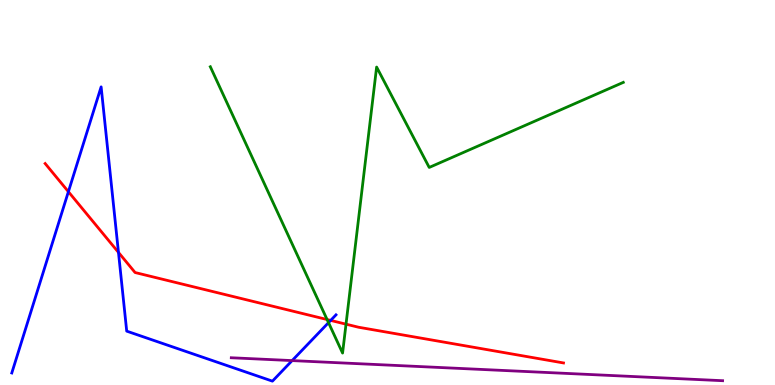[{'lines': ['blue', 'red'], 'intersections': [{'x': 0.883, 'y': 5.02}, {'x': 1.53, 'y': 3.44}, {'x': 4.27, 'y': 1.68}]}, {'lines': ['green', 'red'], 'intersections': [{'x': 4.22, 'y': 1.7}, {'x': 4.46, 'y': 1.58}]}, {'lines': ['purple', 'red'], 'intersections': []}, {'lines': ['blue', 'green'], 'intersections': [{'x': 4.24, 'y': 1.62}]}, {'lines': ['blue', 'purple'], 'intersections': [{'x': 3.77, 'y': 0.634}]}, {'lines': ['green', 'purple'], 'intersections': []}]